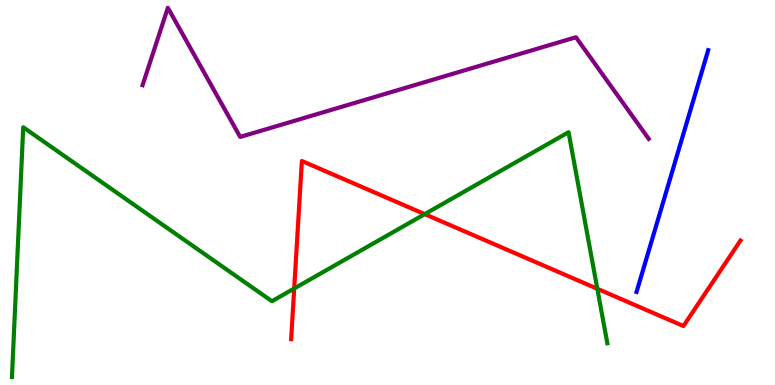[{'lines': ['blue', 'red'], 'intersections': []}, {'lines': ['green', 'red'], 'intersections': [{'x': 3.8, 'y': 2.51}, {'x': 5.48, 'y': 4.44}, {'x': 7.71, 'y': 2.5}]}, {'lines': ['purple', 'red'], 'intersections': []}, {'lines': ['blue', 'green'], 'intersections': []}, {'lines': ['blue', 'purple'], 'intersections': []}, {'lines': ['green', 'purple'], 'intersections': []}]